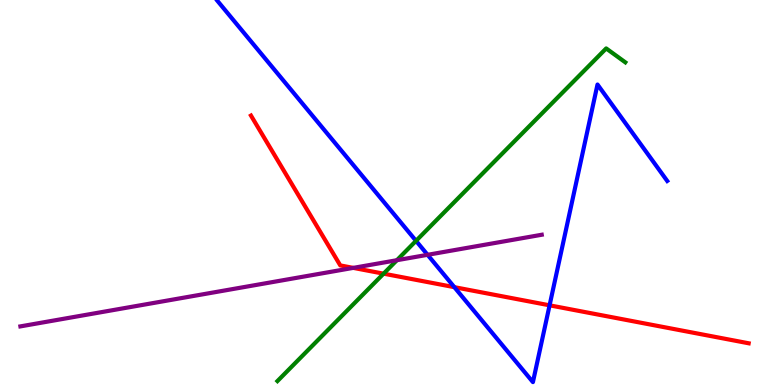[{'lines': ['blue', 'red'], 'intersections': [{'x': 5.86, 'y': 2.54}, {'x': 7.09, 'y': 2.07}]}, {'lines': ['green', 'red'], 'intersections': [{'x': 4.95, 'y': 2.89}]}, {'lines': ['purple', 'red'], 'intersections': [{'x': 4.56, 'y': 3.04}]}, {'lines': ['blue', 'green'], 'intersections': [{'x': 5.37, 'y': 3.74}]}, {'lines': ['blue', 'purple'], 'intersections': [{'x': 5.52, 'y': 3.38}]}, {'lines': ['green', 'purple'], 'intersections': [{'x': 5.12, 'y': 3.24}]}]